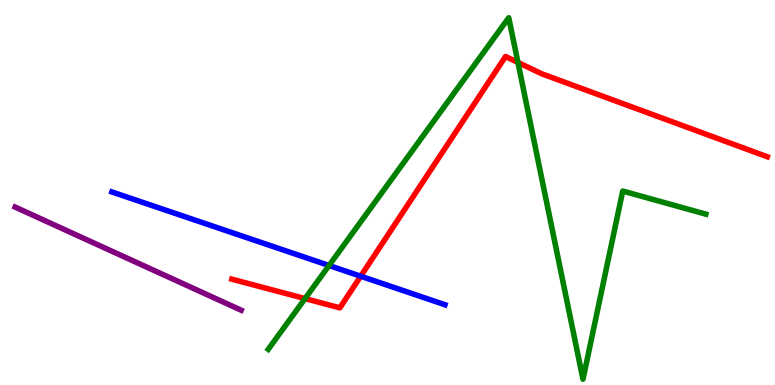[{'lines': ['blue', 'red'], 'intersections': [{'x': 4.65, 'y': 2.83}]}, {'lines': ['green', 'red'], 'intersections': [{'x': 3.94, 'y': 2.24}, {'x': 6.68, 'y': 8.38}]}, {'lines': ['purple', 'red'], 'intersections': []}, {'lines': ['blue', 'green'], 'intersections': [{'x': 4.25, 'y': 3.1}]}, {'lines': ['blue', 'purple'], 'intersections': []}, {'lines': ['green', 'purple'], 'intersections': []}]